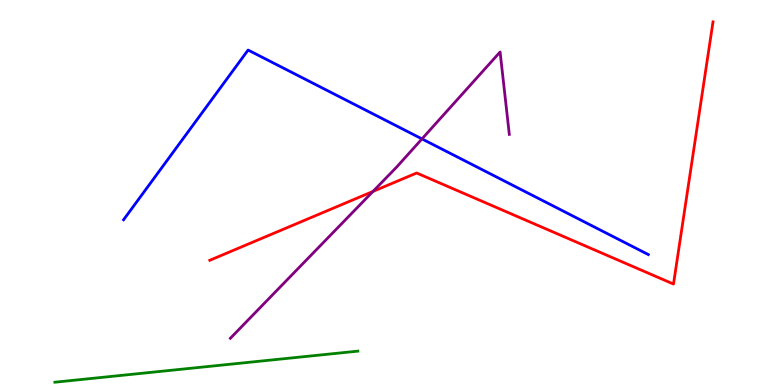[{'lines': ['blue', 'red'], 'intersections': []}, {'lines': ['green', 'red'], 'intersections': []}, {'lines': ['purple', 'red'], 'intersections': [{'x': 4.81, 'y': 5.03}]}, {'lines': ['blue', 'green'], 'intersections': []}, {'lines': ['blue', 'purple'], 'intersections': [{'x': 5.44, 'y': 6.39}]}, {'lines': ['green', 'purple'], 'intersections': []}]